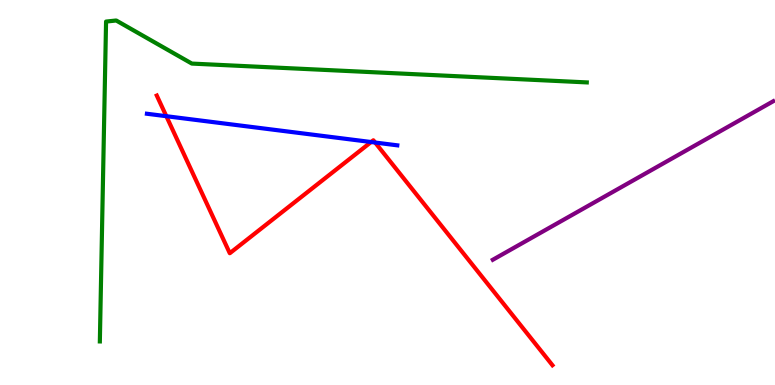[{'lines': ['blue', 'red'], 'intersections': [{'x': 2.15, 'y': 6.98}, {'x': 4.79, 'y': 6.31}, {'x': 4.84, 'y': 6.3}]}, {'lines': ['green', 'red'], 'intersections': []}, {'lines': ['purple', 'red'], 'intersections': []}, {'lines': ['blue', 'green'], 'intersections': []}, {'lines': ['blue', 'purple'], 'intersections': []}, {'lines': ['green', 'purple'], 'intersections': []}]